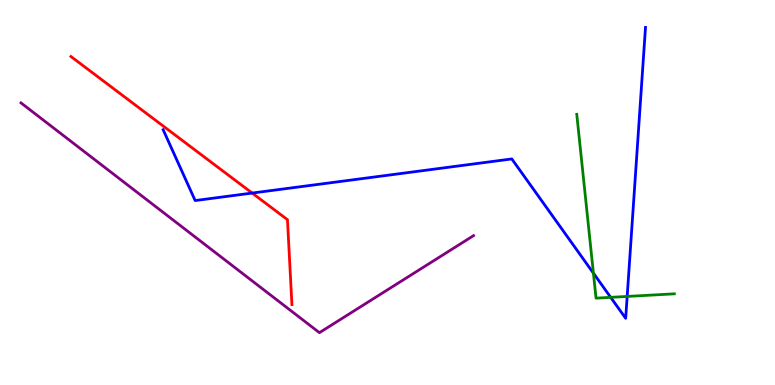[{'lines': ['blue', 'red'], 'intersections': [{'x': 3.25, 'y': 4.99}]}, {'lines': ['green', 'red'], 'intersections': []}, {'lines': ['purple', 'red'], 'intersections': []}, {'lines': ['blue', 'green'], 'intersections': [{'x': 7.66, 'y': 2.9}, {'x': 7.88, 'y': 2.28}, {'x': 8.09, 'y': 2.3}]}, {'lines': ['blue', 'purple'], 'intersections': []}, {'lines': ['green', 'purple'], 'intersections': []}]